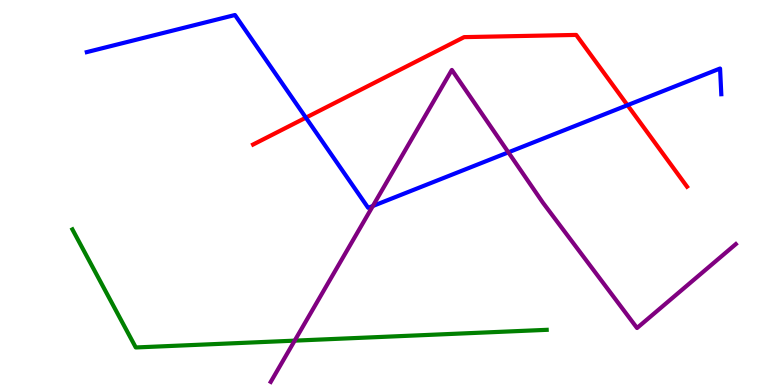[{'lines': ['blue', 'red'], 'intersections': [{'x': 3.95, 'y': 6.94}, {'x': 8.1, 'y': 7.27}]}, {'lines': ['green', 'red'], 'intersections': []}, {'lines': ['purple', 'red'], 'intersections': []}, {'lines': ['blue', 'green'], 'intersections': []}, {'lines': ['blue', 'purple'], 'intersections': [{'x': 4.81, 'y': 4.65}, {'x': 6.56, 'y': 6.04}]}, {'lines': ['green', 'purple'], 'intersections': [{'x': 3.8, 'y': 1.15}]}]